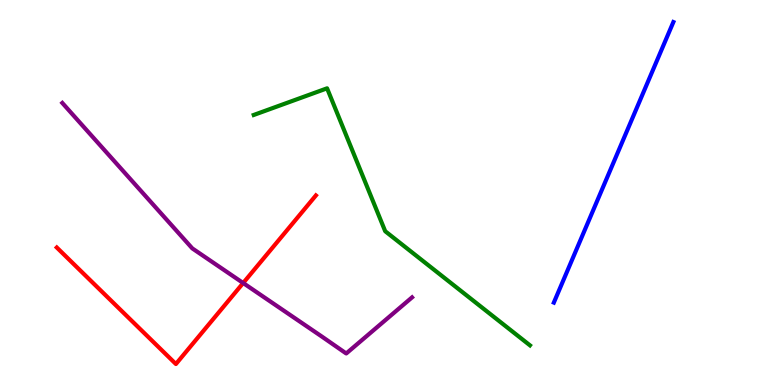[{'lines': ['blue', 'red'], 'intersections': []}, {'lines': ['green', 'red'], 'intersections': []}, {'lines': ['purple', 'red'], 'intersections': [{'x': 3.14, 'y': 2.65}]}, {'lines': ['blue', 'green'], 'intersections': []}, {'lines': ['blue', 'purple'], 'intersections': []}, {'lines': ['green', 'purple'], 'intersections': []}]